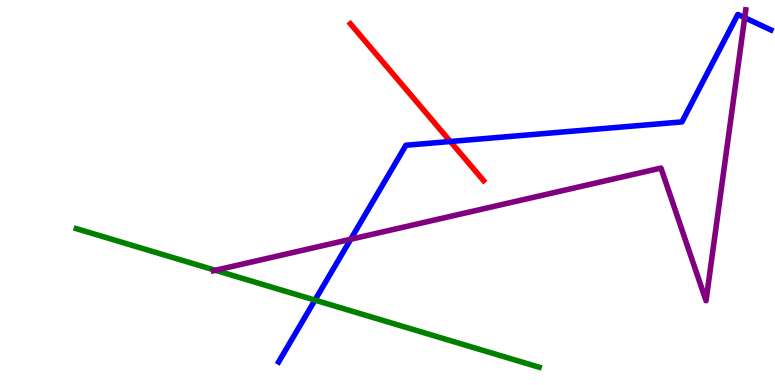[{'lines': ['blue', 'red'], 'intersections': [{'x': 5.81, 'y': 6.32}]}, {'lines': ['green', 'red'], 'intersections': []}, {'lines': ['purple', 'red'], 'intersections': []}, {'lines': ['blue', 'green'], 'intersections': [{'x': 4.06, 'y': 2.21}]}, {'lines': ['blue', 'purple'], 'intersections': [{'x': 4.53, 'y': 3.79}, {'x': 9.61, 'y': 9.54}]}, {'lines': ['green', 'purple'], 'intersections': [{'x': 2.78, 'y': 2.98}]}]